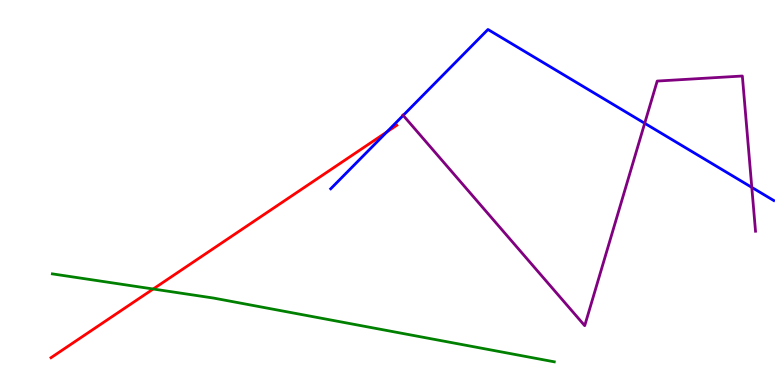[{'lines': ['blue', 'red'], 'intersections': [{'x': 4.99, 'y': 6.57}]}, {'lines': ['green', 'red'], 'intersections': [{'x': 1.98, 'y': 2.49}]}, {'lines': ['purple', 'red'], 'intersections': []}, {'lines': ['blue', 'green'], 'intersections': []}, {'lines': ['blue', 'purple'], 'intersections': [{'x': 5.2, 'y': 7.0}, {'x': 8.32, 'y': 6.8}, {'x': 9.7, 'y': 5.13}]}, {'lines': ['green', 'purple'], 'intersections': []}]